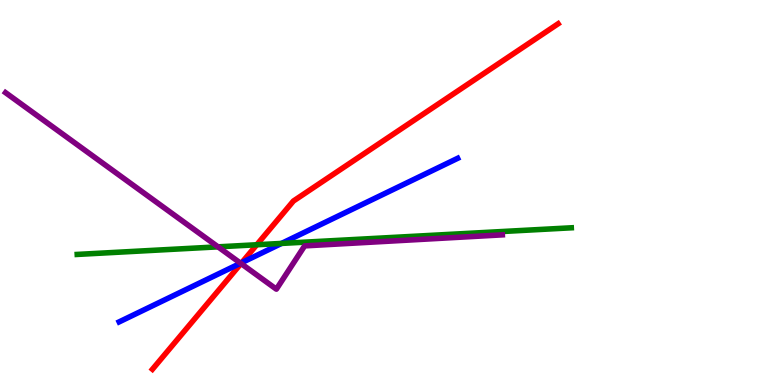[{'lines': ['blue', 'red'], 'intersections': [{'x': 3.12, 'y': 3.18}]}, {'lines': ['green', 'red'], 'intersections': [{'x': 3.31, 'y': 3.64}]}, {'lines': ['purple', 'red'], 'intersections': [{'x': 3.11, 'y': 3.15}]}, {'lines': ['blue', 'green'], 'intersections': [{'x': 3.63, 'y': 3.68}]}, {'lines': ['blue', 'purple'], 'intersections': [{'x': 3.1, 'y': 3.16}]}, {'lines': ['green', 'purple'], 'intersections': [{'x': 2.81, 'y': 3.59}]}]